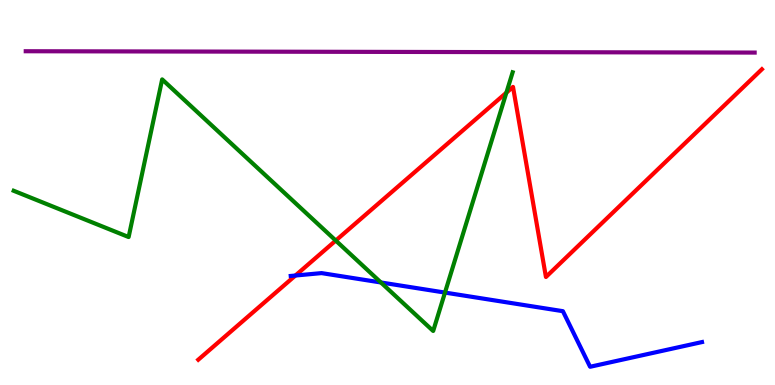[{'lines': ['blue', 'red'], 'intersections': [{'x': 3.81, 'y': 2.84}]}, {'lines': ['green', 'red'], 'intersections': [{'x': 4.33, 'y': 3.75}, {'x': 6.53, 'y': 7.59}]}, {'lines': ['purple', 'red'], 'intersections': []}, {'lines': ['blue', 'green'], 'intersections': [{'x': 4.92, 'y': 2.66}, {'x': 5.74, 'y': 2.4}]}, {'lines': ['blue', 'purple'], 'intersections': []}, {'lines': ['green', 'purple'], 'intersections': []}]